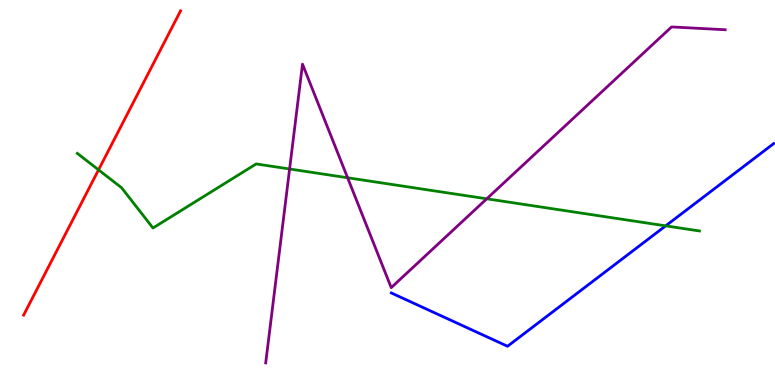[{'lines': ['blue', 'red'], 'intersections': []}, {'lines': ['green', 'red'], 'intersections': [{'x': 1.27, 'y': 5.59}]}, {'lines': ['purple', 'red'], 'intersections': []}, {'lines': ['blue', 'green'], 'intersections': [{'x': 8.59, 'y': 4.13}]}, {'lines': ['blue', 'purple'], 'intersections': []}, {'lines': ['green', 'purple'], 'intersections': [{'x': 3.74, 'y': 5.61}, {'x': 4.49, 'y': 5.38}, {'x': 6.28, 'y': 4.84}]}]